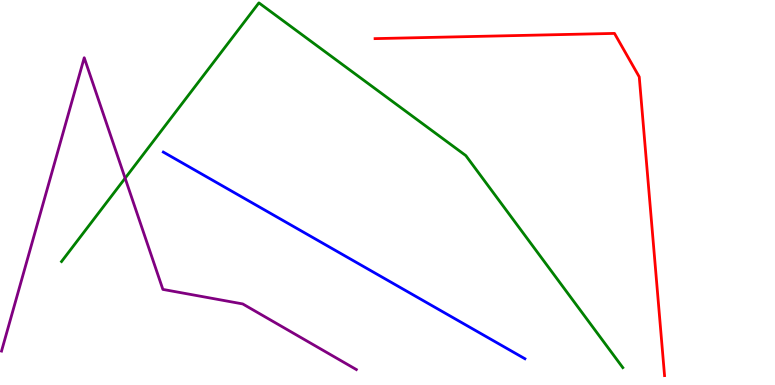[{'lines': ['blue', 'red'], 'intersections': []}, {'lines': ['green', 'red'], 'intersections': []}, {'lines': ['purple', 'red'], 'intersections': []}, {'lines': ['blue', 'green'], 'intersections': []}, {'lines': ['blue', 'purple'], 'intersections': []}, {'lines': ['green', 'purple'], 'intersections': [{'x': 1.61, 'y': 5.37}]}]